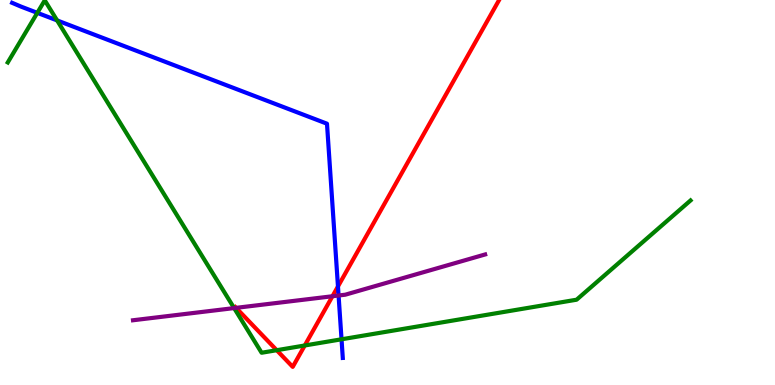[{'lines': ['blue', 'red'], 'intersections': [{'x': 4.36, 'y': 2.56}]}, {'lines': ['green', 'red'], 'intersections': [{'x': 3.57, 'y': 0.904}, {'x': 3.93, 'y': 1.03}]}, {'lines': ['purple', 'red'], 'intersections': [{'x': 3.05, 'y': 2.0}, {'x': 4.29, 'y': 2.31}]}, {'lines': ['blue', 'green'], 'intersections': [{'x': 0.482, 'y': 9.67}, {'x': 0.737, 'y': 9.47}, {'x': 4.41, 'y': 1.19}]}, {'lines': ['blue', 'purple'], 'intersections': [{'x': 4.37, 'y': 2.32}]}, {'lines': ['green', 'purple'], 'intersections': [{'x': 3.02, 'y': 2.0}]}]